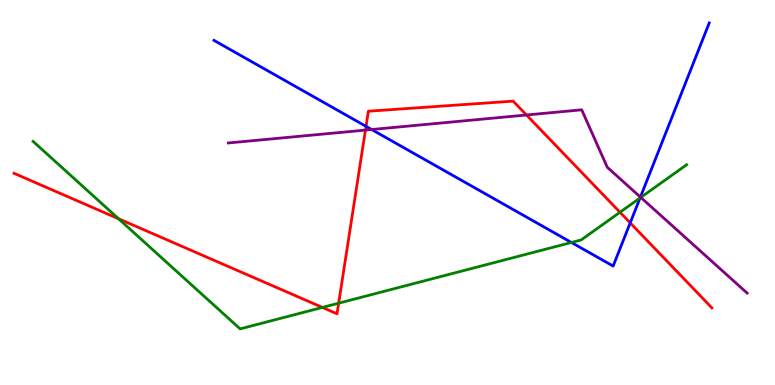[{'lines': ['blue', 'red'], 'intersections': [{'x': 4.72, 'y': 6.72}, {'x': 8.13, 'y': 4.21}]}, {'lines': ['green', 'red'], 'intersections': [{'x': 1.53, 'y': 4.32}, {'x': 4.16, 'y': 2.01}, {'x': 4.37, 'y': 2.12}, {'x': 8.0, 'y': 4.49}]}, {'lines': ['purple', 'red'], 'intersections': [{'x': 4.72, 'y': 6.62}, {'x': 6.79, 'y': 7.01}]}, {'lines': ['blue', 'green'], 'intersections': [{'x': 7.37, 'y': 3.7}, {'x': 8.26, 'y': 4.86}]}, {'lines': ['blue', 'purple'], 'intersections': [{'x': 4.8, 'y': 6.64}, {'x': 8.26, 'y': 4.88}]}, {'lines': ['green', 'purple'], 'intersections': [{'x': 8.27, 'y': 4.87}]}]